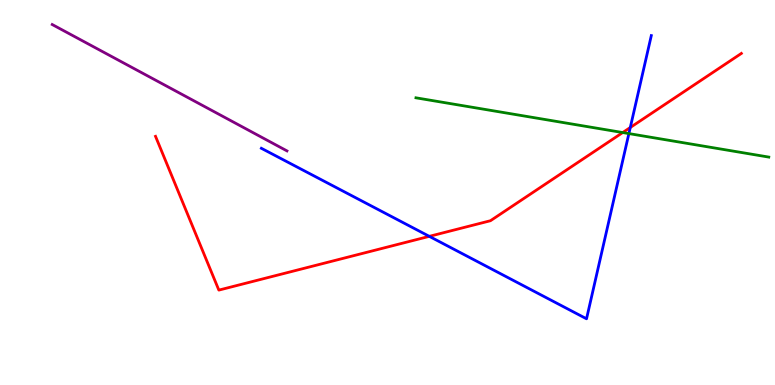[{'lines': ['blue', 'red'], 'intersections': [{'x': 5.54, 'y': 3.86}, {'x': 8.13, 'y': 6.69}]}, {'lines': ['green', 'red'], 'intersections': [{'x': 8.03, 'y': 6.56}]}, {'lines': ['purple', 'red'], 'intersections': []}, {'lines': ['blue', 'green'], 'intersections': [{'x': 8.11, 'y': 6.53}]}, {'lines': ['blue', 'purple'], 'intersections': []}, {'lines': ['green', 'purple'], 'intersections': []}]